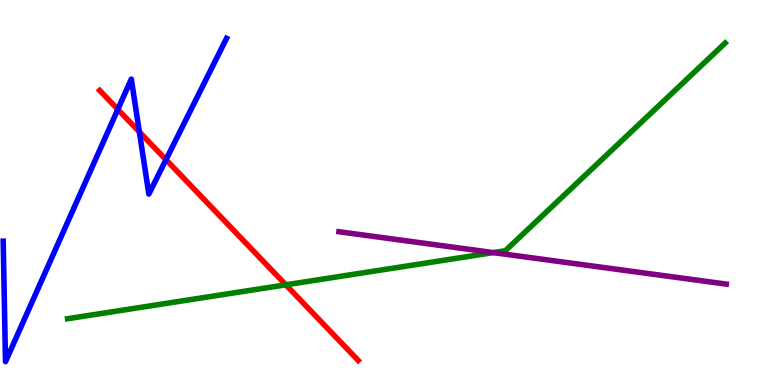[{'lines': ['blue', 'red'], 'intersections': [{'x': 1.52, 'y': 7.16}, {'x': 1.8, 'y': 6.57}, {'x': 2.14, 'y': 5.85}]}, {'lines': ['green', 'red'], 'intersections': [{'x': 3.69, 'y': 2.6}]}, {'lines': ['purple', 'red'], 'intersections': []}, {'lines': ['blue', 'green'], 'intersections': []}, {'lines': ['blue', 'purple'], 'intersections': []}, {'lines': ['green', 'purple'], 'intersections': [{'x': 6.37, 'y': 3.44}]}]